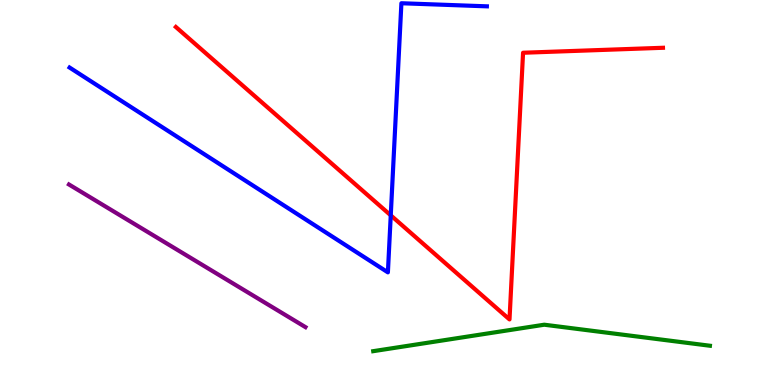[{'lines': ['blue', 'red'], 'intersections': [{'x': 5.04, 'y': 4.41}]}, {'lines': ['green', 'red'], 'intersections': []}, {'lines': ['purple', 'red'], 'intersections': []}, {'lines': ['blue', 'green'], 'intersections': []}, {'lines': ['blue', 'purple'], 'intersections': []}, {'lines': ['green', 'purple'], 'intersections': []}]